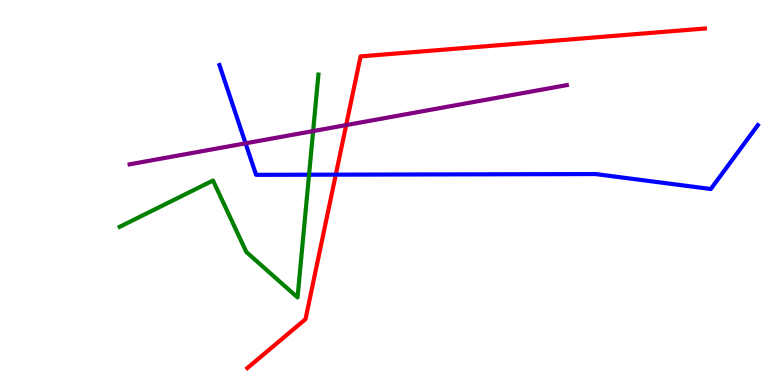[{'lines': ['blue', 'red'], 'intersections': [{'x': 4.33, 'y': 5.46}]}, {'lines': ['green', 'red'], 'intersections': []}, {'lines': ['purple', 'red'], 'intersections': [{'x': 4.47, 'y': 6.75}]}, {'lines': ['blue', 'green'], 'intersections': [{'x': 3.99, 'y': 5.46}]}, {'lines': ['blue', 'purple'], 'intersections': [{'x': 3.17, 'y': 6.28}]}, {'lines': ['green', 'purple'], 'intersections': [{'x': 4.04, 'y': 6.6}]}]